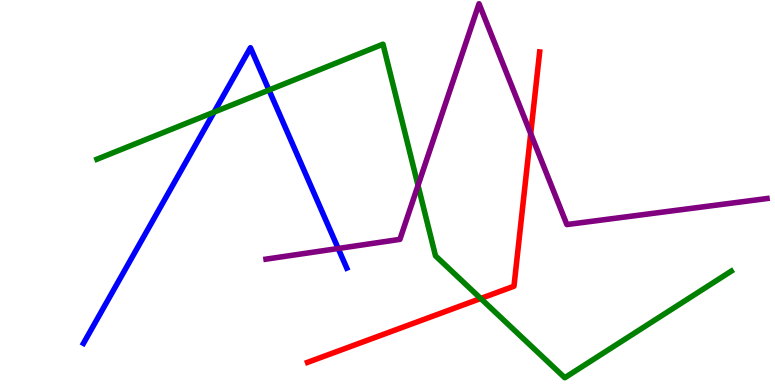[{'lines': ['blue', 'red'], 'intersections': []}, {'lines': ['green', 'red'], 'intersections': [{'x': 6.2, 'y': 2.25}]}, {'lines': ['purple', 'red'], 'intersections': [{'x': 6.85, 'y': 6.53}]}, {'lines': ['blue', 'green'], 'intersections': [{'x': 2.76, 'y': 7.09}, {'x': 3.47, 'y': 7.66}]}, {'lines': ['blue', 'purple'], 'intersections': [{'x': 4.36, 'y': 3.55}]}, {'lines': ['green', 'purple'], 'intersections': [{'x': 5.39, 'y': 5.18}]}]